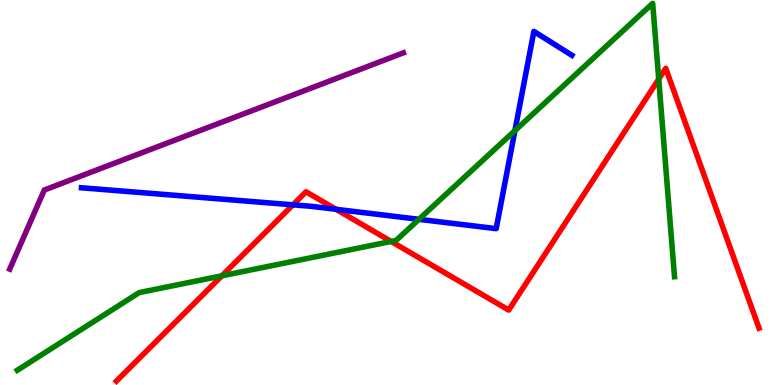[{'lines': ['blue', 'red'], 'intersections': [{'x': 3.78, 'y': 4.68}, {'x': 4.34, 'y': 4.56}]}, {'lines': ['green', 'red'], 'intersections': [{'x': 2.86, 'y': 2.84}, {'x': 5.05, 'y': 3.73}, {'x': 8.5, 'y': 7.95}]}, {'lines': ['purple', 'red'], 'intersections': []}, {'lines': ['blue', 'green'], 'intersections': [{'x': 5.41, 'y': 4.3}, {'x': 6.64, 'y': 6.61}]}, {'lines': ['blue', 'purple'], 'intersections': []}, {'lines': ['green', 'purple'], 'intersections': []}]